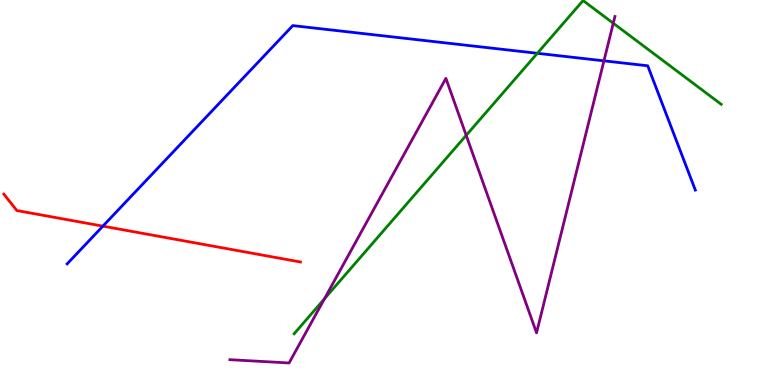[{'lines': ['blue', 'red'], 'intersections': [{'x': 1.33, 'y': 4.13}]}, {'lines': ['green', 'red'], 'intersections': []}, {'lines': ['purple', 'red'], 'intersections': []}, {'lines': ['blue', 'green'], 'intersections': [{'x': 6.93, 'y': 8.62}]}, {'lines': ['blue', 'purple'], 'intersections': [{'x': 7.79, 'y': 8.42}]}, {'lines': ['green', 'purple'], 'intersections': [{'x': 4.19, 'y': 2.24}, {'x': 6.02, 'y': 6.48}, {'x': 7.91, 'y': 9.4}]}]